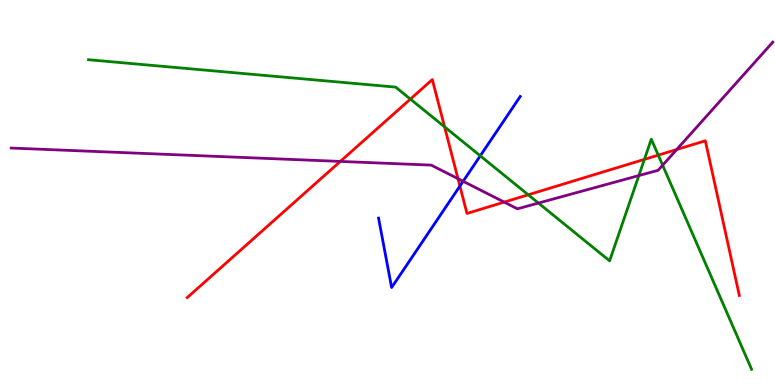[{'lines': ['blue', 'red'], 'intersections': [{'x': 5.93, 'y': 5.17}]}, {'lines': ['green', 'red'], 'intersections': [{'x': 5.3, 'y': 7.43}, {'x': 5.74, 'y': 6.71}, {'x': 6.82, 'y': 4.94}, {'x': 8.31, 'y': 5.86}, {'x': 8.49, 'y': 5.97}]}, {'lines': ['purple', 'red'], 'intersections': [{'x': 4.39, 'y': 5.81}, {'x': 5.91, 'y': 5.36}, {'x': 6.51, 'y': 4.75}, {'x': 8.73, 'y': 6.12}]}, {'lines': ['blue', 'green'], 'intersections': [{'x': 6.2, 'y': 5.95}]}, {'lines': ['blue', 'purple'], 'intersections': [{'x': 5.98, 'y': 5.29}]}, {'lines': ['green', 'purple'], 'intersections': [{'x': 6.95, 'y': 4.73}, {'x': 8.24, 'y': 5.44}, {'x': 8.55, 'y': 5.71}]}]